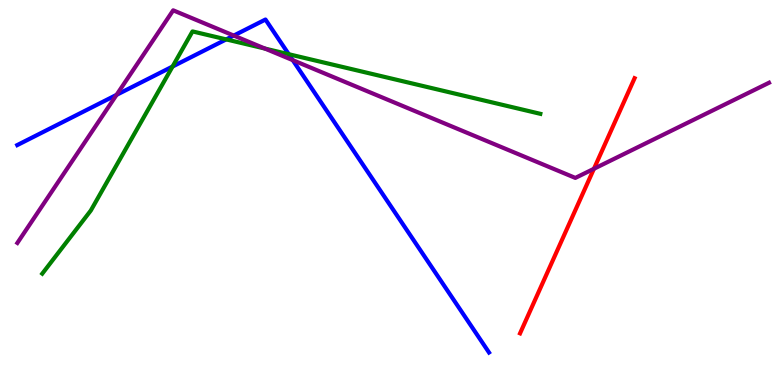[{'lines': ['blue', 'red'], 'intersections': []}, {'lines': ['green', 'red'], 'intersections': []}, {'lines': ['purple', 'red'], 'intersections': [{'x': 7.66, 'y': 5.62}]}, {'lines': ['blue', 'green'], 'intersections': [{'x': 2.23, 'y': 8.27}, {'x': 2.92, 'y': 8.98}, {'x': 3.73, 'y': 8.59}]}, {'lines': ['blue', 'purple'], 'intersections': [{'x': 1.5, 'y': 7.54}, {'x': 3.02, 'y': 9.08}, {'x': 3.78, 'y': 8.44}]}, {'lines': ['green', 'purple'], 'intersections': [{'x': 3.42, 'y': 8.74}]}]